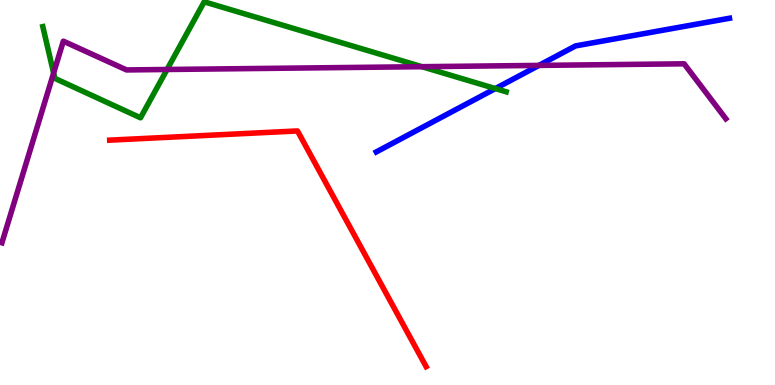[{'lines': ['blue', 'red'], 'intersections': []}, {'lines': ['green', 'red'], 'intersections': []}, {'lines': ['purple', 'red'], 'intersections': []}, {'lines': ['blue', 'green'], 'intersections': [{'x': 6.39, 'y': 7.7}]}, {'lines': ['blue', 'purple'], 'intersections': [{'x': 6.95, 'y': 8.3}]}, {'lines': ['green', 'purple'], 'intersections': [{'x': 0.692, 'y': 8.1}, {'x': 2.16, 'y': 8.2}, {'x': 5.44, 'y': 8.27}]}]